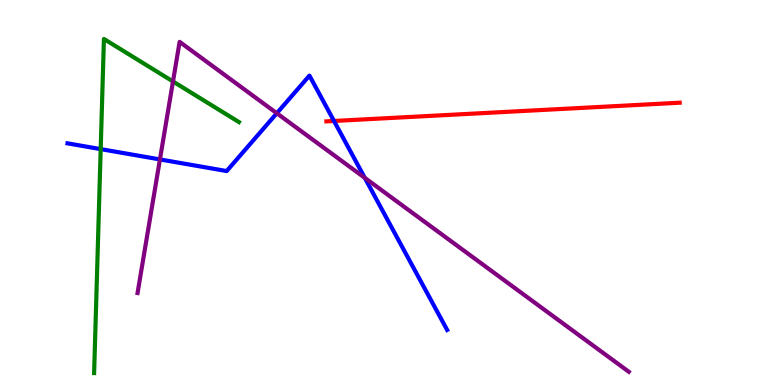[{'lines': ['blue', 'red'], 'intersections': [{'x': 4.31, 'y': 6.86}]}, {'lines': ['green', 'red'], 'intersections': []}, {'lines': ['purple', 'red'], 'intersections': []}, {'lines': ['blue', 'green'], 'intersections': [{'x': 1.3, 'y': 6.13}]}, {'lines': ['blue', 'purple'], 'intersections': [{'x': 2.06, 'y': 5.86}, {'x': 3.57, 'y': 7.06}, {'x': 4.71, 'y': 5.38}]}, {'lines': ['green', 'purple'], 'intersections': [{'x': 2.23, 'y': 7.88}]}]